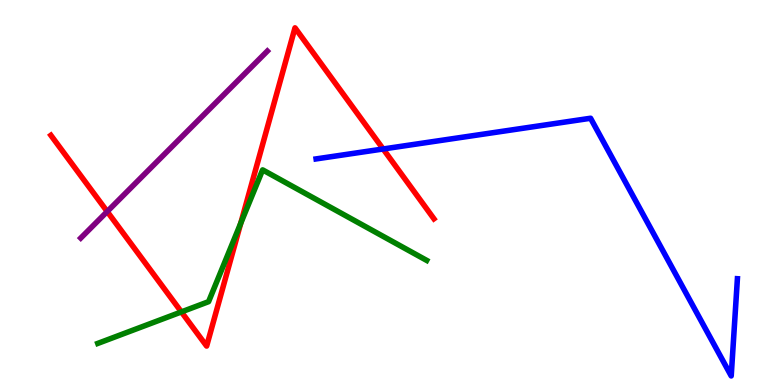[{'lines': ['blue', 'red'], 'intersections': [{'x': 4.94, 'y': 6.13}]}, {'lines': ['green', 'red'], 'intersections': [{'x': 2.34, 'y': 1.9}, {'x': 3.11, 'y': 4.2}]}, {'lines': ['purple', 'red'], 'intersections': [{'x': 1.38, 'y': 4.51}]}, {'lines': ['blue', 'green'], 'intersections': []}, {'lines': ['blue', 'purple'], 'intersections': []}, {'lines': ['green', 'purple'], 'intersections': []}]